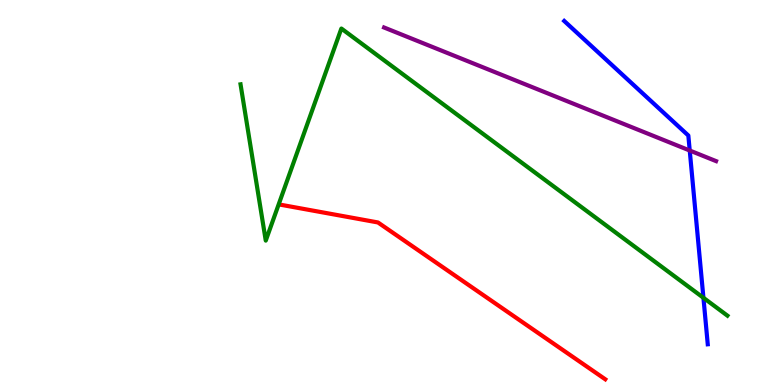[{'lines': ['blue', 'red'], 'intersections': []}, {'lines': ['green', 'red'], 'intersections': []}, {'lines': ['purple', 'red'], 'intersections': []}, {'lines': ['blue', 'green'], 'intersections': [{'x': 9.08, 'y': 2.26}]}, {'lines': ['blue', 'purple'], 'intersections': [{'x': 8.9, 'y': 6.09}]}, {'lines': ['green', 'purple'], 'intersections': []}]